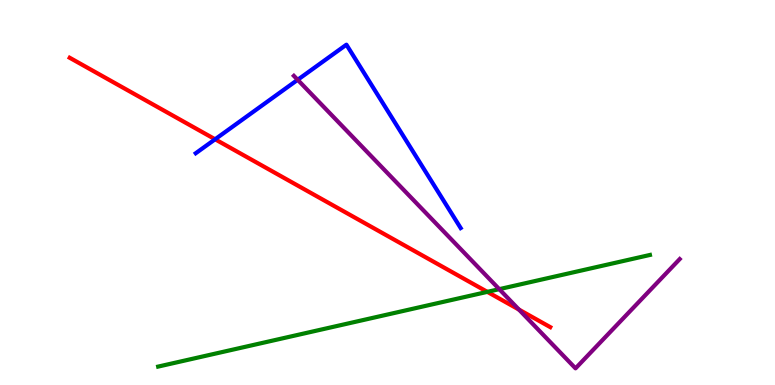[{'lines': ['blue', 'red'], 'intersections': [{'x': 2.78, 'y': 6.38}]}, {'lines': ['green', 'red'], 'intersections': [{'x': 6.29, 'y': 2.42}]}, {'lines': ['purple', 'red'], 'intersections': [{'x': 6.7, 'y': 1.96}]}, {'lines': ['blue', 'green'], 'intersections': []}, {'lines': ['blue', 'purple'], 'intersections': [{'x': 3.84, 'y': 7.93}]}, {'lines': ['green', 'purple'], 'intersections': [{'x': 6.44, 'y': 2.49}]}]